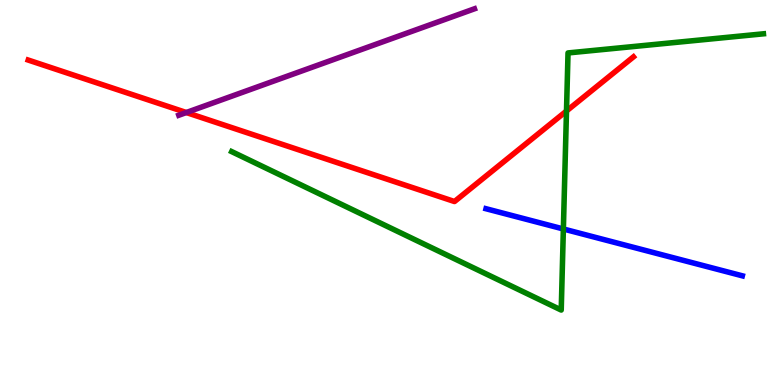[{'lines': ['blue', 'red'], 'intersections': []}, {'lines': ['green', 'red'], 'intersections': [{'x': 7.31, 'y': 7.12}]}, {'lines': ['purple', 'red'], 'intersections': [{'x': 2.4, 'y': 7.08}]}, {'lines': ['blue', 'green'], 'intersections': [{'x': 7.27, 'y': 4.05}]}, {'lines': ['blue', 'purple'], 'intersections': []}, {'lines': ['green', 'purple'], 'intersections': []}]